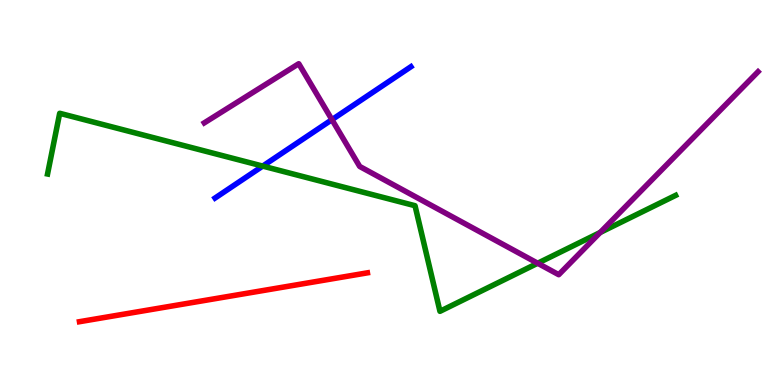[{'lines': ['blue', 'red'], 'intersections': []}, {'lines': ['green', 'red'], 'intersections': []}, {'lines': ['purple', 'red'], 'intersections': []}, {'lines': ['blue', 'green'], 'intersections': [{'x': 3.39, 'y': 5.69}]}, {'lines': ['blue', 'purple'], 'intersections': [{'x': 4.28, 'y': 6.89}]}, {'lines': ['green', 'purple'], 'intersections': [{'x': 6.94, 'y': 3.16}, {'x': 7.74, 'y': 3.96}]}]